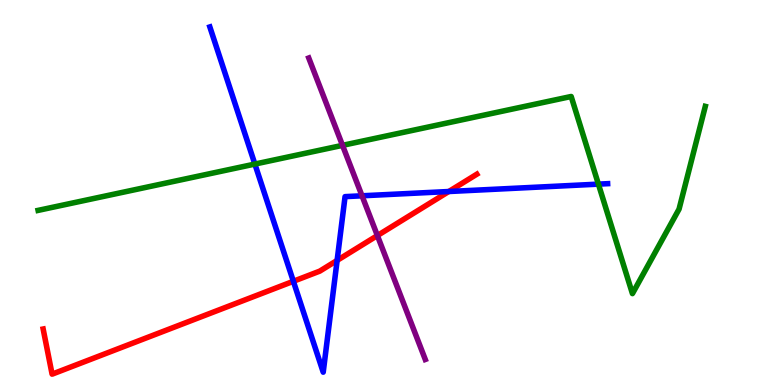[{'lines': ['blue', 'red'], 'intersections': [{'x': 3.79, 'y': 2.69}, {'x': 4.35, 'y': 3.24}, {'x': 5.79, 'y': 5.03}]}, {'lines': ['green', 'red'], 'intersections': []}, {'lines': ['purple', 'red'], 'intersections': [{'x': 4.87, 'y': 3.88}]}, {'lines': ['blue', 'green'], 'intersections': [{'x': 3.29, 'y': 5.74}, {'x': 7.72, 'y': 5.22}]}, {'lines': ['blue', 'purple'], 'intersections': [{'x': 4.67, 'y': 4.91}]}, {'lines': ['green', 'purple'], 'intersections': [{'x': 4.42, 'y': 6.22}]}]